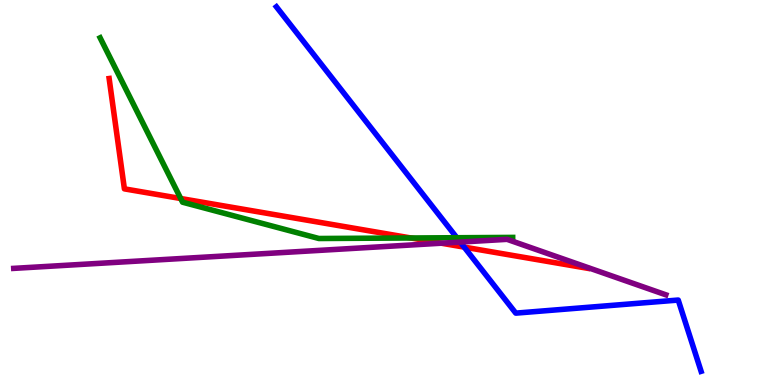[{'lines': ['blue', 'red'], 'intersections': [{'x': 5.99, 'y': 3.58}]}, {'lines': ['green', 'red'], 'intersections': [{'x': 2.33, 'y': 4.84}, {'x': 5.3, 'y': 3.82}]}, {'lines': ['purple', 'red'], 'intersections': [{'x': 5.69, 'y': 3.68}]}, {'lines': ['blue', 'green'], 'intersections': [{'x': 5.89, 'y': 3.83}]}, {'lines': ['blue', 'purple'], 'intersections': [{'x': 5.94, 'y': 3.71}]}, {'lines': ['green', 'purple'], 'intersections': []}]